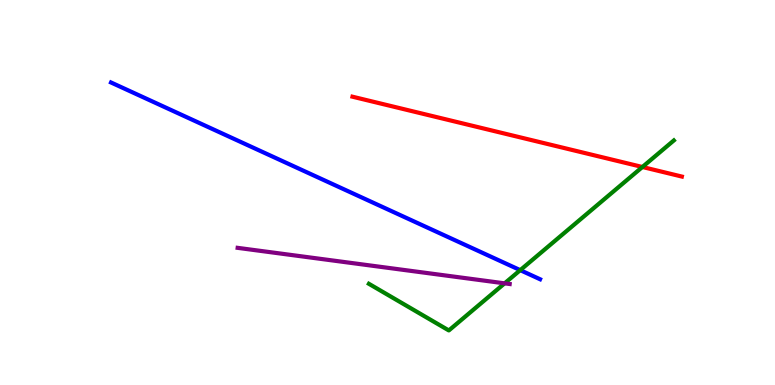[{'lines': ['blue', 'red'], 'intersections': []}, {'lines': ['green', 'red'], 'intersections': [{'x': 8.29, 'y': 5.66}]}, {'lines': ['purple', 'red'], 'intersections': []}, {'lines': ['blue', 'green'], 'intersections': [{'x': 6.71, 'y': 2.98}]}, {'lines': ['blue', 'purple'], 'intersections': []}, {'lines': ['green', 'purple'], 'intersections': [{'x': 6.51, 'y': 2.64}]}]